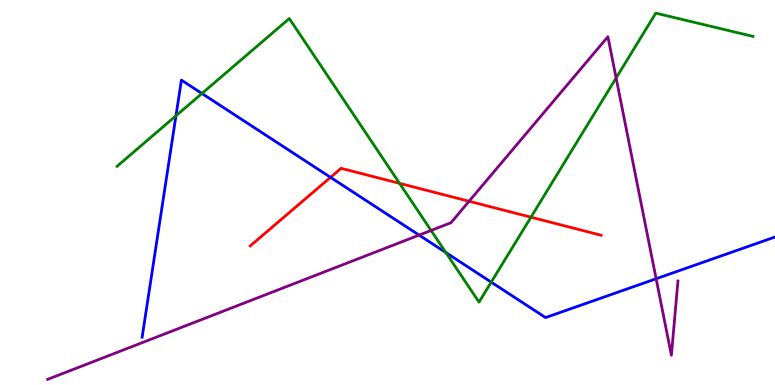[{'lines': ['blue', 'red'], 'intersections': [{'x': 4.26, 'y': 5.39}]}, {'lines': ['green', 'red'], 'intersections': [{'x': 5.16, 'y': 5.24}, {'x': 6.85, 'y': 4.36}]}, {'lines': ['purple', 'red'], 'intersections': [{'x': 6.05, 'y': 4.77}]}, {'lines': ['blue', 'green'], 'intersections': [{'x': 2.27, 'y': 6.99}, {'x': 2.61, 'y': 7.57}, {'x': 5.75, 'y': 3.44}, {'x': 6.34, 'y': 2.67}]}, {'lines': ['blue', 'purple'], 'intersections': [{'x': 5.41, 'y': 3.89}, {'x': 8.47, 'y': 2.76}]}, {'lines': ['green', 'purple'], 'intersections': [{'x': 5.56, 'y': 4.01}, {'x': 7.95, 'y': 7.97}]}]